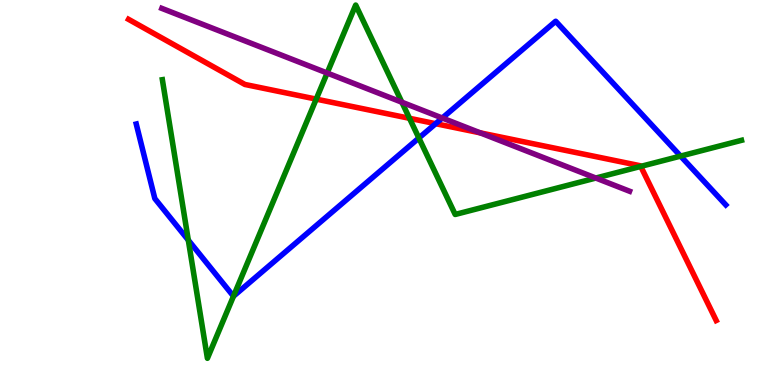[{'lines': ['blue', 'red'], 'intersections': [{'x': 5.62, 'y': 6.79}]}, {'lines': ['green', 'red'], 'intersections': [{'x': 4.08, 'y': 7.43}, {'x': 5.28, 'y': 6.93}, {'x': 8.27, 'y': 5.68}]}, {'lines': ['purple', 'red'], 'intersections': [{'x': 6.2, 'y': 6.55}]}, {'lines': ['blue', 'green'], 'intersections': [{'x': 2.43, 'y': 3.76}, {'x': 3.01, 'y': 2.31}, {'x': 5.4, 'y': 6.42}, {'x': 8.78, 'y': 5.95}]}, {'lines': ['blue', 'purple'], 'intersections': [{'x': 5.71, 'y': 6.93}]}, {'lines': ['green', 'purple'], 'intersections': [{'x': 4.22, 'y': 8.1}, {'x': 5.19, 'y': 7.34}, {'x': 7.69, 'y': 5.38}]}]